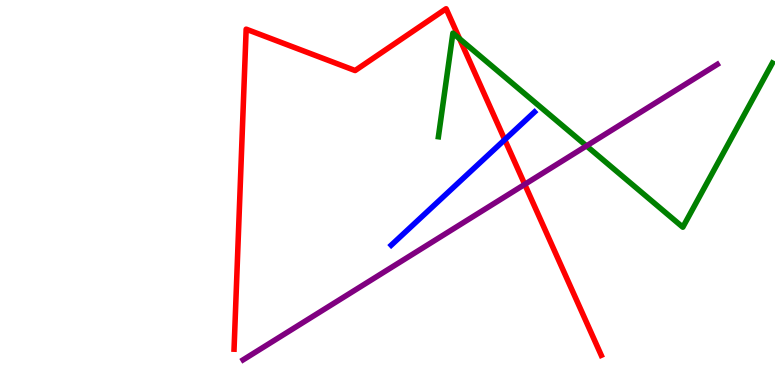[{'lines': ['blue', 'red'], 'intersections': [{'x': 6.51, 'y': 6.37}]}, {'lines': ['green', 'red'], 'intersections': [{'x': 5.93, 'y': 8.99}]}, {'lines': ['purple', 'red'], 'intersections': [{'x': 6.77, 'y': 5.21}]}, {'lines': ['blue', 'green'], 'intersections': []}, {'lines': ['blue', 'purple'], 'intersections': []}, {'lines': ['green', 'purple'], 'intersections': [{'x': 7.57, 'y': 6.21}]}]